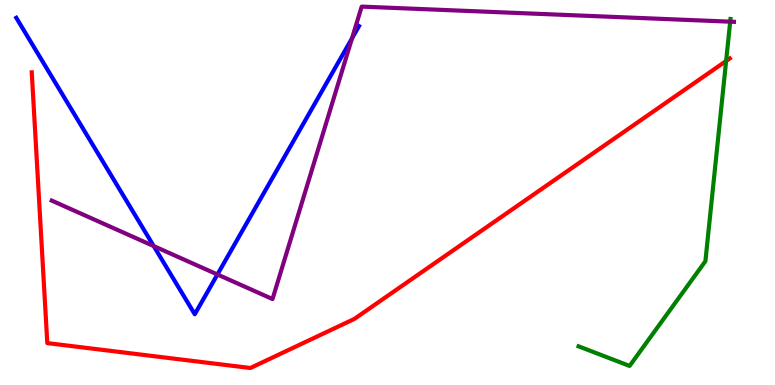[{'lines': ['blue', 'red'], 'intersections': []}, {'lines': ['green', 'red'], 'intersections': [{'x': 9.37, 'y': 8.42}]}, {'lines': ['purple', 'red'], 'intersections': []}, {'lines': ['blue', 'green'], 'intersections': []}, {'lines': ['blue', 'purple'], 'intersections': [{'x': 1.98, 'y': 3.61}, {'x': 2.81, 'y': 2.87}, {'x': 4.54, 'y': 9.0}]}, {'lines': ['green', 'purple'], 'intersections': [{'x': 9.42, 'y': 9.44}]}]